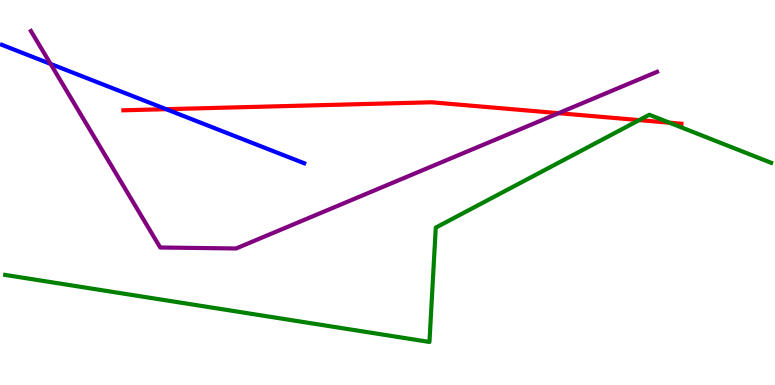[{'lines': ['blue', 'red'], 'intersections': [{'x': 2.14, 'y': 7.16}]}, {'lines': ['green', 'red'], 'intersections': [{'x': 8.25, 'y': 6.88}, {'x': 8.64, 'y': 6.81}]}, {'lines': ['purple', 'red'], 'intersections': [{'x': 7.21, 'y': 7.06}]}, {'lines': ['blue', 'green'], 'intersections': []}, {'lines': ['blue', 'purple'], 'intersections': [{'x': 0.653, 'y': 8.34}]}, {'lines': ['green', 'purple'], 'intersections': []}]